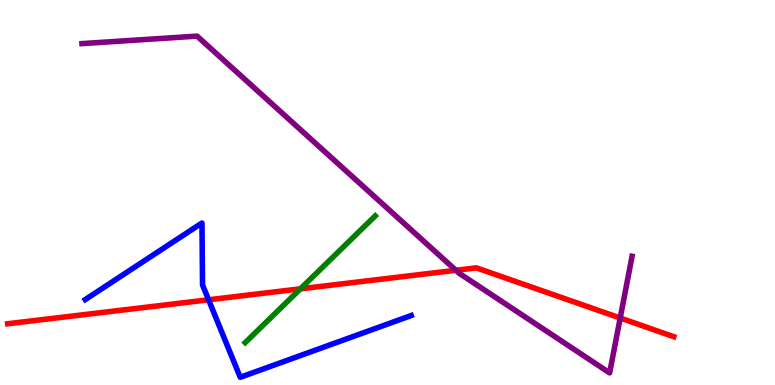[{'lines': ['blue', 'red'], 'intersections': [{'x': 2.69, 'y': 2.21}]}, {'lines': ['green', 'red'], 'intersections': [{'x': 3.88, 'y': 2.5}]}, {'lines': ['purple', 'red'], 'intersections': [{'x': 5.88, 'y': 2.98}, {'x': 8.0, 'y': 1.74}]}, {'lines': ['blue', 'green'], 'intersections': []}, {'lines': ['blue', 'purple'], 'intersections': []}, {'lines': ['green', 'purple'], 'intersections': []}]